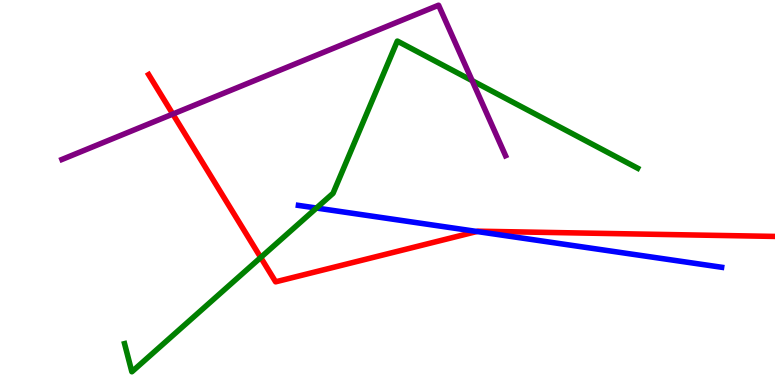[{'lines': ['blue', 'red'], 'intersections': [{'x': 6.15, 'y': 3.99}]}, {'lines': ['green', 'red'], 'intersections': [{'x': 3.36, 'y': 3.31}]}, {'lines': ['purple', 'red'], 'intersections': [{'x': 2.23, 'y': 7.04}]}, {'lines': ['blue', 'green'], 'intersections': [{'x': 4.08, 'y': 4.6}]}, {'lines': ['blue', 'purple'], 'intersections': []}, {'lines': ['green', 'purple'], 'intersections': [{'x': 6.09, 'y': 7.91}]}]